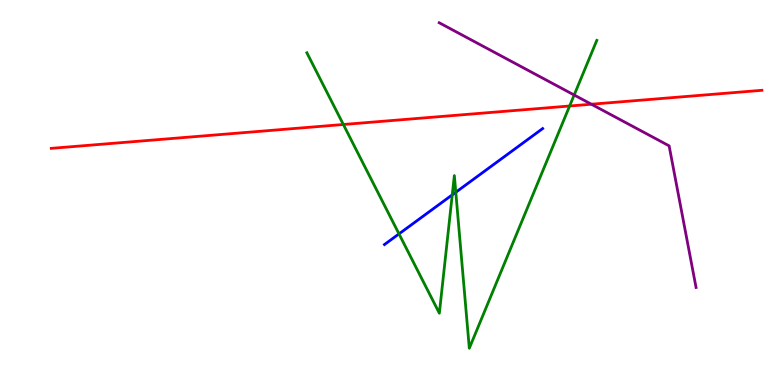[{'lines': ['blue', 'red'], 'intersections': []}, {'lines': ['green', 'red'], 'intersections': [{'x': 4.43, 'y': 6.77}, {'x': 7.35, 'y': 7.25}]}, {'lines': ['purple', 'red'], 'intersections': [{'x': 7.63, 'y': 7.29}]}, {'lines': ['blue', 'green'], 'intersections': [{'x': 5.15, 'y': 3.92}, {'x': 5.84, 'y': 4.94}, {'x': 5.88, 'y': 5.01}]}, {'lines': ['blue', 'purple'], 'intersections': []}, {'lines': ['green', 'purple'], 'intersections': [{'x': 7.41, 'y': 7.53}]}]